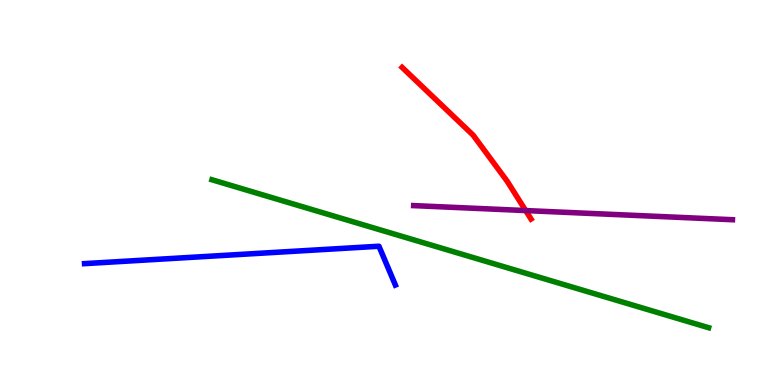[{'lines': ['blue', 'red'], 'intersections': []}, {'lines': ['green', 'red'], 'intersections': []}, {'lines': ['purple', 'red'], 'intersections': [{'x': 6.78, 'y': 4.53}]}, {'lines': ['blue', 'green'], 'intersections': []}, {'lines': ['blue', 'purple'], 'intersections': []}, {'lines': ['green', 'purple'], 'intersections': []}]